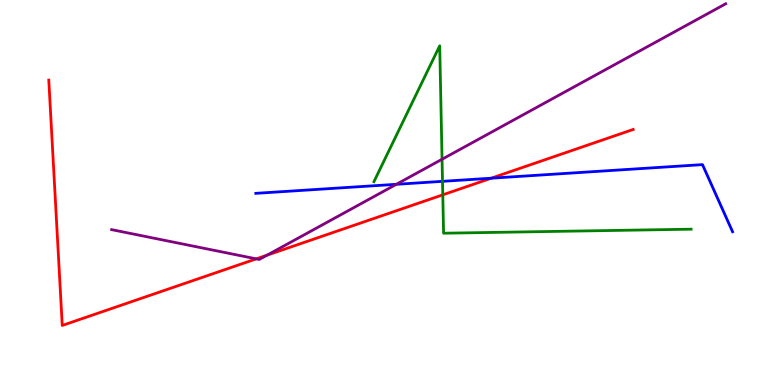[{'lines': ['blue', 'red'], 'intersections': [{'x': 6.34, 'y': 5.37}]}, {'lines': ['green', 'red'], 'intersections': [{'x': 5.71, 'y': 4.94}]}, {'lines': ['purple', 'red'], 'intersections': [{'x': 3.31, 'y': 3.28}, {'x': 3.45, 'y': 3.37}]}, {'lines': ['blue', 'green'], 'intersections': [{'x': 5.71, 'y': 5.29}]}, {'lines': ['blue', 'purple'], 'intersections': [{'x': 5.11, 'y': 5.21}]}, {'lines': ['green', 'purple'], 'intersections': [{'x': 5.7, 'y': 5.86}]}]